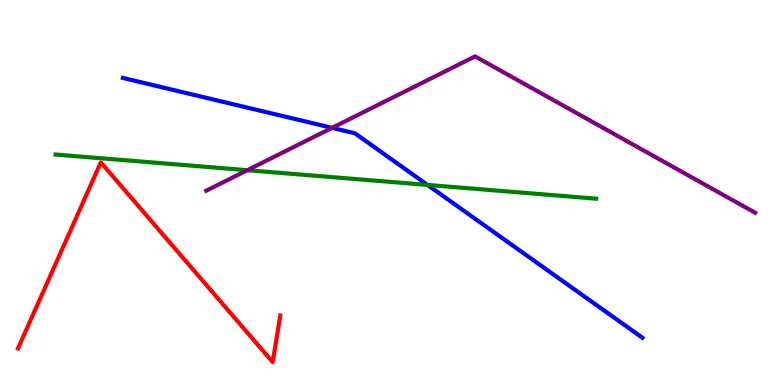[{'lines': ['blue', 'red'], 'intersections': []}, {'lines': ['green', 'red'], 'intersections': []}, {'lines': ['purple', 'red'], 'intersections': []}, {'lines': ['blue', 'green'], 'intersections': [{'x': 5.52, 'y': 5.2}]}, {'lines': ['blue', 'purple'], 'intersections': [{'x': 4.28, 'y': 6.68}]}, {'lines': ['green', 'purple'], 'intersections': [{'x': 3.19, 'y': 5.58}]}]